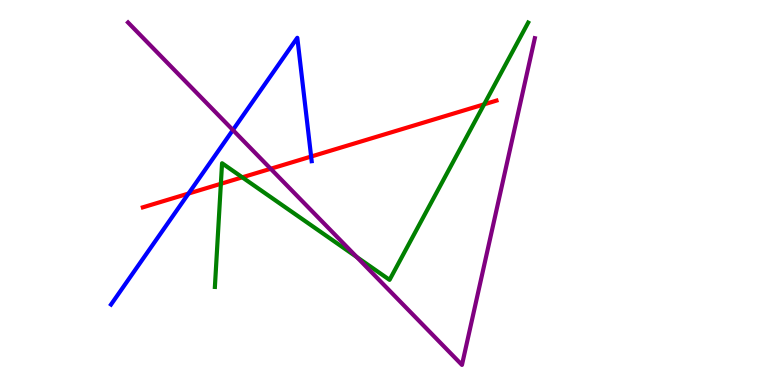[{'lines': ['blue', 'red'], 'intersections': [{'x': 2.43, 'y': 4.97}, {'x': 4.01, 'y': 5.93}]}, {'lines': ['green', 'red'], 'intersections': [{'x': 2.85, 'y': 5.23}, {'x': 3.13, 'y': 5.39}, {'x': 6.25, 'y': 7.29}]}, {'lines': ['purple', 'red'], 'intersections': [{'x': 3.49, 'y': 5.62}]}, {'lines': ['blue', 'green'], 'intersections': []}, {'lines': ['blue', 'purple'], 'intersections': [{'x': 3.01, 'y': 6.62}]}, {'lines': ['green', 'purple'], 'intersections': [{'x': 4.6, 'y': 3.32}]}]